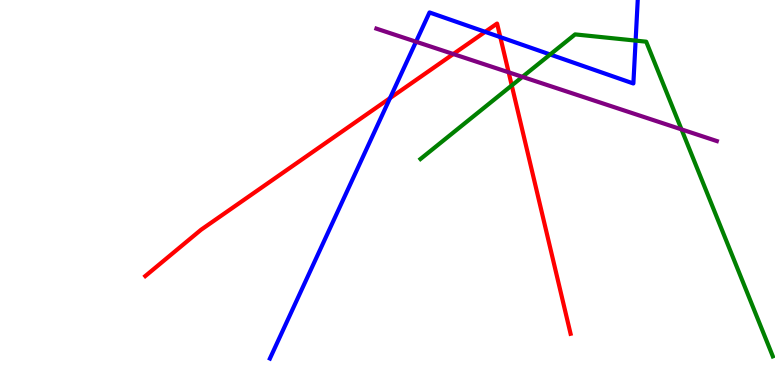[{'lines': ['blue', 'red'], 'intersections': [{'x': 5.03, 'y': 7.45}, {'x': 6.26, 'y': 9.17}, {'x': 6.46, 'y': 9.04}]}, {'lines': ['green', 'red'], 'intersections': [{'x': 6.6, 'y': 7.78}]}, {'lines': ['purple', 'red'], 'intersections': [{'x': 5.85, 'y': 8.6}, {'x': 6.56, 'y': 8.12}]}, {'lines': ['blue', 'green'], 'intersections': [{'x': 7.1, 'y': 8.58}, {'x': 8.2, 'y': 8.95}]}, {'lines': ['blue', 'purple'], 'intersections': [{'x': 5.37, 'y': 8.92}]}, {'lines': ['green', 'purple'], 'intersections': [{'x': 6.74, 'y': 8.0}, {'x': 8.79, 'y': 6.64}]}]